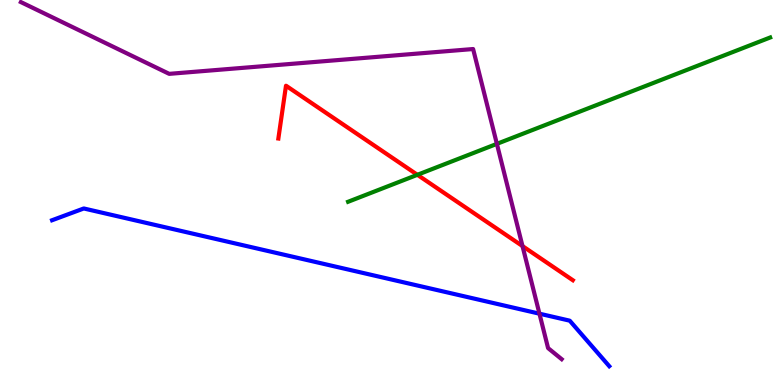[{'lines': ['blue', 'red'], 'intersections': []}, {'lines': ['green', 'red'], 'intersections': [{'x': 5.39, 'y': 5.46}]}, {'lines': ['purple', 'red'], 'intersections': [{'x': 6.74, 'y': 3.61}]}, {'lines': ['blue', 'green'], 'intersections': []}, {'lines': ['blue', 'purple'], 'intersections': [{'x': 6.96, 'y': 1.85}]}, {'lines': ['green', 'purple'], 'intersections': [{'x': 6.41, 'y': 6.26}]}]